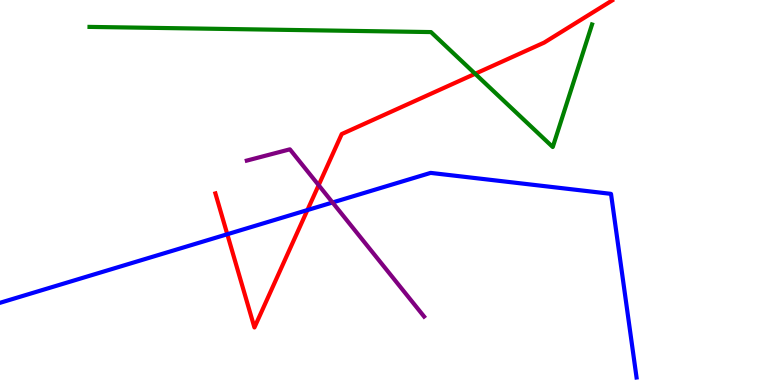[{'lines': ['blue', 'red'], 'intersections': [{'x': 2.93, 'y': 3.92}, {'x': 3.97, 'y': 4.54}]}, {'lines': ['green', 'red'], 'intersections': [{'x': 6.13, 'y': 8.08}]}, {'lines': ['purple', 'red'], 'intersections': [{'x': 4.11, 'y': 5.19}]}, {'lines': ['blue', 'green'], 'intersections': []}, {'lines': ['blue', 'purple'], 'intersections': [{'x': 4.29, 'y': 4.74}]}, {'lines': ['green', 'purple'], 'intersections': []}]